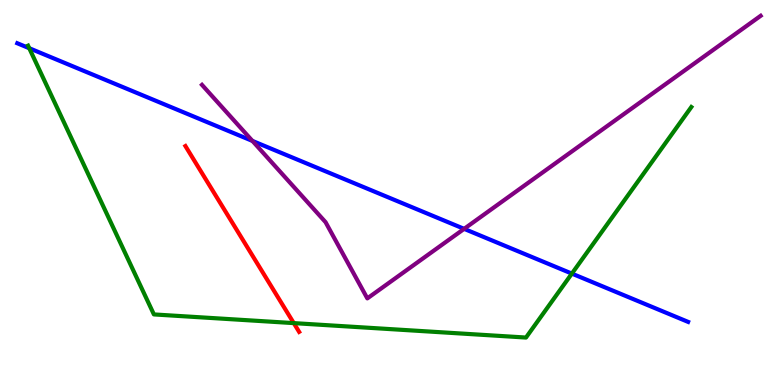[{'lines': ['blue', 'red'], 'intersections': []}, {'lines': ['green', 'red'], 'intersections': [{'x': 3.79, 'y': 1.61}]}, {'lines': ['purple', 'red'], 'intersections': []}, {'lines': ['blue', 'green'], 'intersections': [{'x': 0.377, 'y': 8.75}, {'x': 7.38, 'y': 2.89}]}, {'lines': ['blue', 'purple'], 'intersections': [{'x': 3.26, 'y': 6.34}, {'x': 5.99, 'y': 4.06}]}, {'lines': ['green', 'purple'], 'intersections': []}]